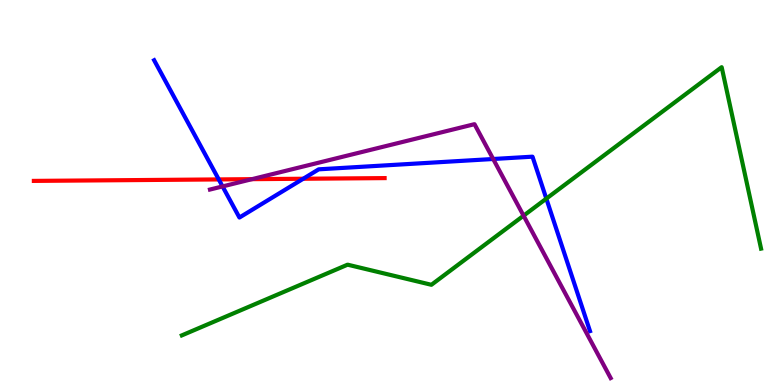[{'lines': ['blue', 'red'], 'intersections': [{'x': 2.82, 'y': 5.34}, {'x': 3.91, 'y': 5.36}]}, {'lines': ['green', 'red'], 'intersections': []}, {'lines': ['purple', 'red'], 'intersections': [{'x': 3.25, 'y': 5.35}]}, {'lines': ['blue', 'green'], 'intersections': [{'x': 7.05, 'y': 4.84}]}, {'lines': ['blue', 'purple'], 'intersections': [{'x': 2.87, 'y': 5.16}, {'x': 6.36, 'y': 5.87}]}, {'lines': ['green', 'purple'], 'intersections': [{'x': 6.76, 'y': 4.4}]}]